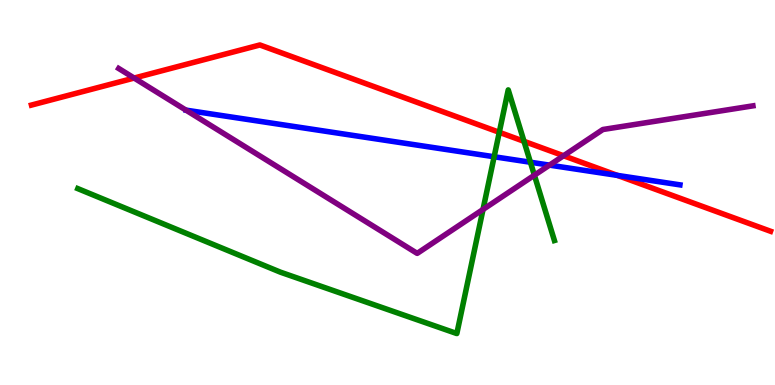[{'lines': ['blue', 'red'], 'intersections': [{'x': 7.97, 'y': 5.44}]}, {'lines': ['green', 'red'], 'intersections': [{'x': 6.44, 'y': 6.56}, {'x': 6.76, 'y': 6.33}]}, {'lines': ['purple', 'red'], 'intersections': [{'x': 1.73, 'y': 7.97}, {'x': 7.27, 'y': 5.95}]}, {'lines': ['blue', 'green'], 'intersections': [{'x': 6.38, 'y': 5.93}, {'x': 6.84, 'y': 5.79}]}, {'lines': ['blue', 'purple'], 'intersections': [{'x': 7.09, 'y': 5.71}]}, {'lines': ['green', 'purple'], 'intersections': [{'x': 6.23, 'y': 4.56}, {'x': 6.9, 'y': 5.45}]}]